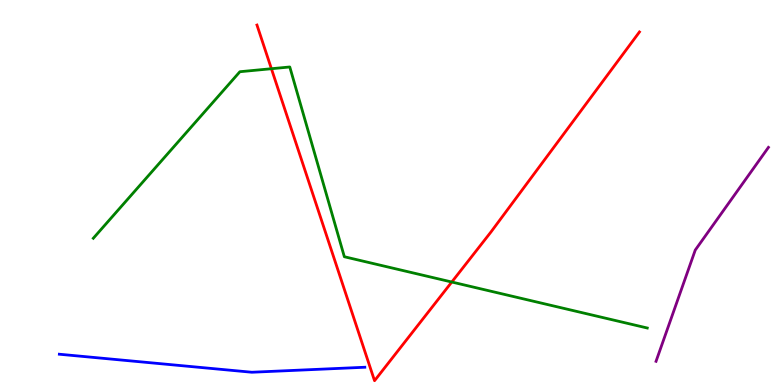[{'lines': ['blue', 'red'], 'intersections': []}, {'lines': ['green', 'red'], 'intersections': [{'x': 3.5, 'y': 8.22}, {'x': 5.83, 'y': 2.67}]}, {'lines': ['purple', 'red'], 'intersections': []}, {'lines': ['blue', 'green'], 'intersections': []}, {'lines': ['blue', 'purple'], 'intersections': []}, {'lines': ['green', 'purple'], 'intersections': []}]